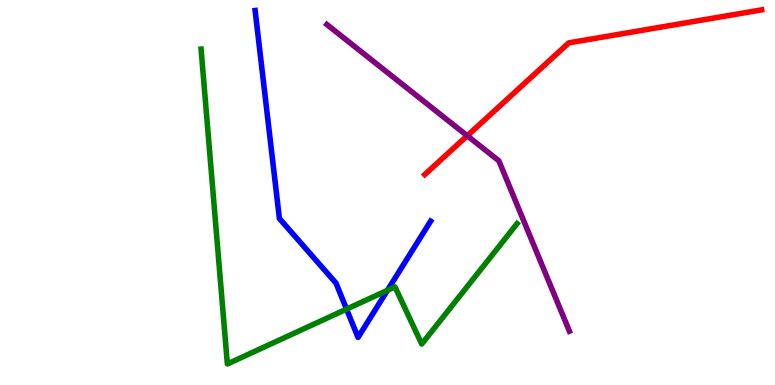[{'lines': ['blue', 'red'], 'intersections': []}, {'lines': ['green', 'red'], 'intersections': []}, {'lines': ['purple', 'red'], 'intersections': [{'x': 6.03, 'y': 6.47}]}, {'lines': ['blue', 'green'], 'intersections': [{'x': 4.47, 'y': 1.97}, {'x': 5.0, 'y': 2.46}]}, {'lines': ['blue', 'purple'], 'intersections': []}, {'lines': ['green', 'purple'], 'intersections': []}]